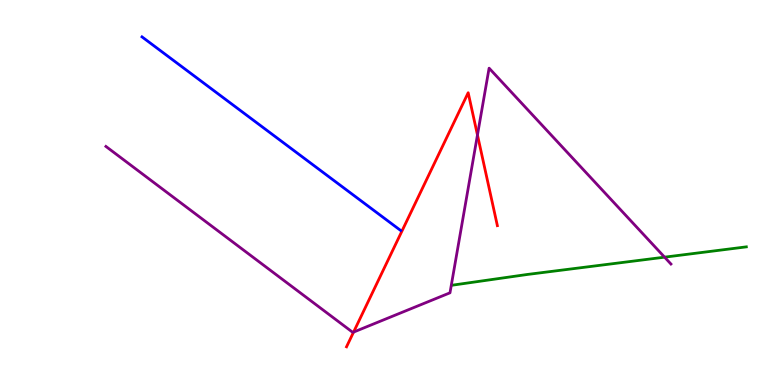[{'lines': ['blue', 'red'], 'intersections': []}, {'lines': ['green', 'red'], 'intersections': []}, {'lines': ['purple', 'red'], 'intersections': [{'x': 4.56, 'y': 1.37}, {'x': 6.16, 'y': 6.49}]}, {'lines': ['blue', 'green'], 'intersections': []}, {'lines': ['blue', 'purple'], 'intersections': []}, {'lines': ['green', 'purple'], 'intersections': [{'x': 8.58, 'y': 3.32}]}]